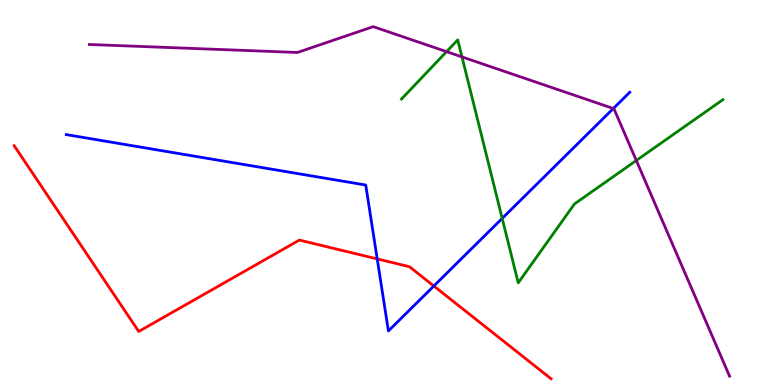[{'lines': ['blue', 'red'], 'intersections': [{'x': 4.87, 'y': 3.28}, {'x': 5.6, 'y': 2.57}]}, {'lines': ['green', 'red'], 'intersections': []}, {'lines': ['purple', 'red'], 'intersections': []}, {'lines': ['blue', 'green'], 'intersections': [{'x': 6.48, 'y': 4.33}]}, {'lines': ['blue', 'purple'], 'intersections': [{'x': 7.91, 'y': 7.18}]}, {'lines': ['green', 'purple'], 'intersections': [{'x': 5.76, 'y': 8.66}, {'x': 5.96, 'y': 8.52}, {'x': 8.21, 'y': 5.83}]}]